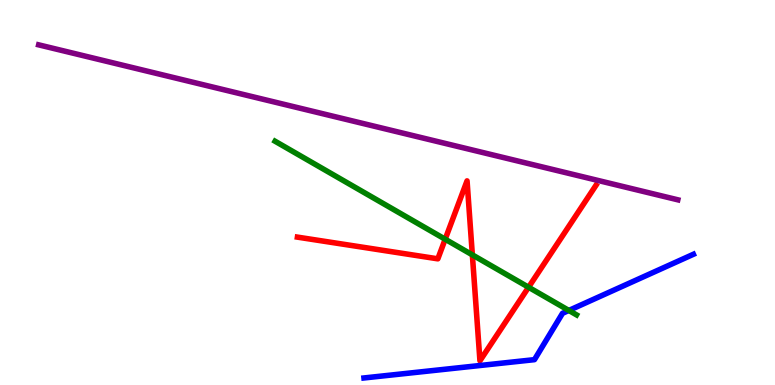[{'lines': ['blue', 'red'], 'intersections': []}, {'lines': ['green', 'red'], 'intersections': [{'x': 5.74, 'y': 3.79}, {'x': 6.09, 'y': 3.38}, {'x': 6.82, 'y': 2.54}]}, {'lines': ['purple', 'red'], 'intersections': []}, {'lines': ['blue', 'green'], 'intersections': [{'x': 7.34, 'y': 1.94}]}, {'lines': ['blue', 'purple'], 'intersections': []}, {'lines': ['green', 'purple'], 'intersections': []}]